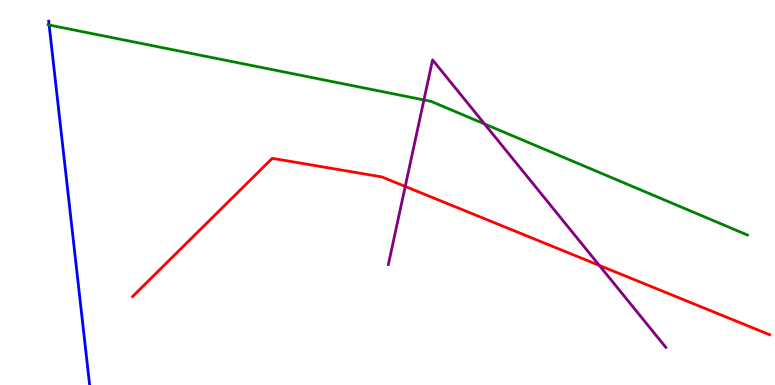[{'lines': ['blue', 'red'], 'intersections': []}, {'lines': ['green', 'red'], 'intersections': []}, {'lines': ['purple', 'red'], 'intersections': [{'x': 5.23, 'y': 5.16}, {'x': 7.73, 'y': 3.11}]}, {'lines': ['blue', 'green'], 'intersections': [{'x': 0.634, 'y': 9.35}]}, {'lines': ['blue', 'purple'], 'intersections': []}, {'lines': ['green', 'purple'], 'intersections': [{'x': 5.47, 'y': 7.4}, {'x': 6.25, 'y': 6.78}]}]